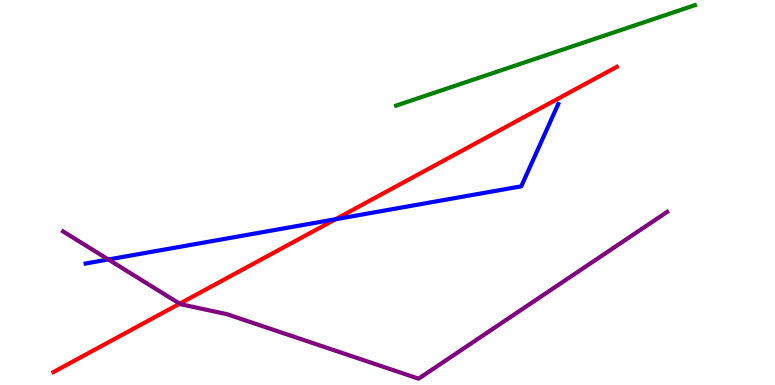[{'lines': ['blue', 'red'], 'intersections': [{'x': 4.33, 'y': 4.31}]}, {'lines': ['green', 'red'], 'intersections': []}, {'lines': ['purple', 'red'], 'intersections': [{'x': 2.32, 'y': 2.11}]}, {'lines': ['blue', 'green'], 'intersections': []}, {'lines': ['blue', 'purple'], 'intersections': [{'x': 1.4, 'y': 3.26}]}, {'lines': ['green', 'purple'], 'intersections': []}]